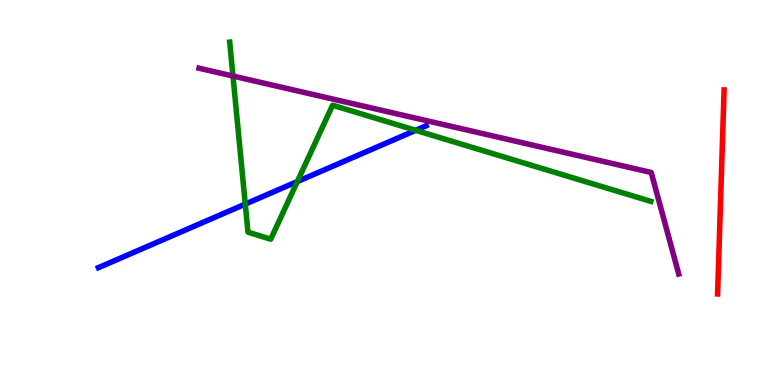[{'lines': ['blue', 'red'], 'intersections': []}, {'lines': ['green', 'red'], 'intersections': []}, {'lines': ['purple', 'red'], 'intersections': []}, {'lines': ['blue', 'green'], 'intersections': [{'x': 3.16, 'y': 4.7}, {'x': 3.84, 'y': 5.28}, {'x': 5.36, 'y': 6.62}]}, {'lines': ['blue', 'purple'], 'intersections': []}, {'lines': ['green', 'purple'], 'intersections': [{'x': 3.01, 'y': 8.02}]}]